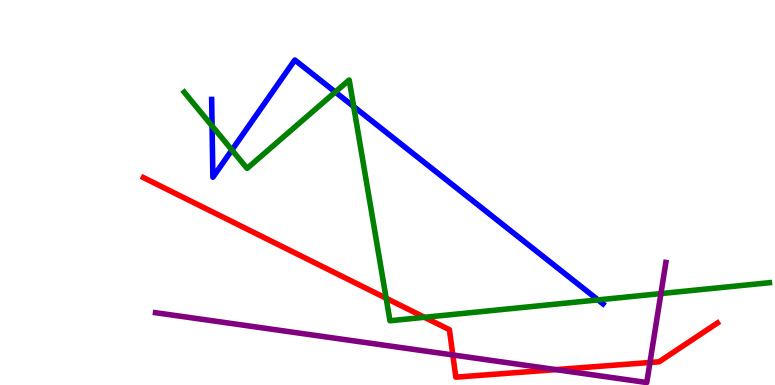[{'lines': ['blue', 'red'], 'intersections': []}, {'lines': ['green', 'red'], 'intersections': [{'x': 4.98, 'y': 2.25}, {'x': 5.48, 'y': 1.76}]}, {'lines': ['purple', 'red'], 'intersections': [{'x': 5.84, 'y': 0.78}, {'x': 7.17, 'y': 0.4}, {'x': 8.39, 'y': 0.585}]}, {'lines': ['blue', 'green'], 'intersections': [{'x': 2.74, 'y': 6.73}, {'x': 2.99, 'y': 6.1}, {'x': 4.33, 'y': 7.61}, {'x': 4.56, 'y': 7.23}, {'x': 7.72, 'y': 2.21}]}, {'lines': ['blue', 'purple'], 'intersections': []}, {'lines': ['green', 'purple'], 'intersections': [{'x': 8.53, 'y': 2.37}]}]